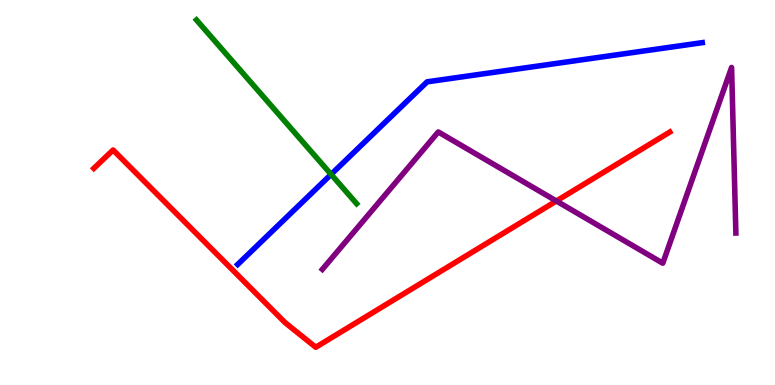[{'lines': ['blue', 'red'], 'intersections': []}, {'lines': ['green', 'red'], 'intersections': []}, {'lines': ['purple', 'red'], 'intersections': [{'x': 7.18, 'y': 4.78}]}, {'lines': ['blue', 'green'], 'intersections': [{'x': 4.27, 'y': 5.47}]}, {'lines': ['blue', 'purple'], 'intersections': []}, {'lines': ['green', 'purple'], 'intersections': []}]